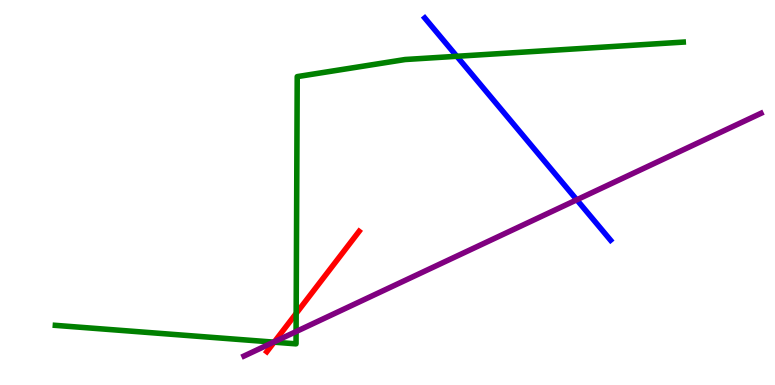[{'lines': ['blue', 'red'], 'intersections': []}, {'lines': ['green', 'red'], 'intersections': [{'x': 3.54, 'y': 1.11}, {'x': 3.82, 'y': 1.86}]}, {'lines': ['purple', 'red'], 'intersections': [{'x': 3.54, 'y': 1.12}]}, {'lines': ['blue', 'green'], 'intersections': [{'x': 5.89, 'y': 8.54}]}, {'lines': ['blue', 'purple'], 'intersections': [{'x': 7.44, 'y': 4.81}]}, {'lines': ['green', 'purple'], 'intersections': [{'x': 3.53, 'y': 1.11}, {'x': 3.82, 'y': 1.39}]}]